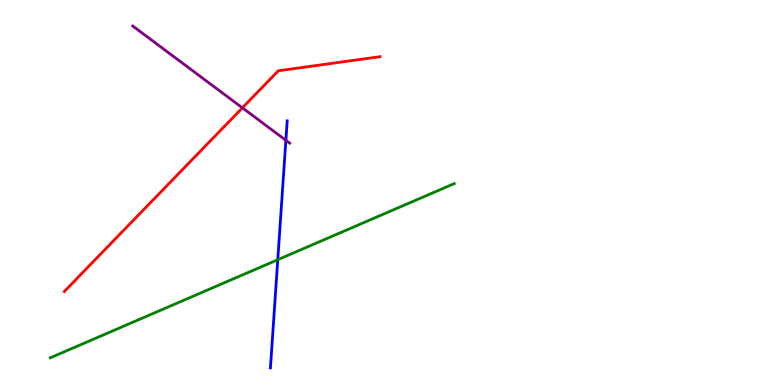[{'lines': ['blue', 'red'], 'intersections': []}, {'lines': ['green', 'red'], 'intersections': []}, {'lines': ['purple', 'red'], 'intersections': [{'x': 3.13, 'y': 7.2}]}, {'lines': ['blue', 'green'], 'intersections': [{'x': 3.58, 'y': 3.25}]}, {'lines': ['blue', 'purple'], 'intersections': [{'x': 3.69, 'y': 6.36}]}, {'lines': ['green', 'purple'], 'intersections': []}]